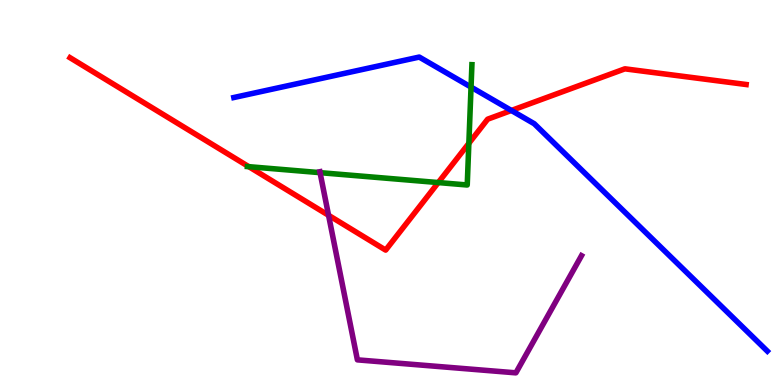[{'lines': ['blue', 'red'], 'intersections': [{'x': 6.6, 'y': 7.13}]}, {'lines': ['green', 'red'], 'intersections': [{'x': 3.21, 'y': 5.67}, {'x': 5.66, 'y': 5.26}, {'x': 6.05, 'y': 6.28}]}, {'lines': ['purple', 'red'], 'intersections': [{'x': 4.24, 'y': 4.41}]}, {'lines': ['blue', 'green'], 'intersections': [{'x': 6.08, 'y': 7.74}]}, {'lines': ['blue', 'purple'], 'intersections': []}, {'lines': ['green', 'purple'], 'intersections': [{'x': 4.13, 'y': 5.52}]}]